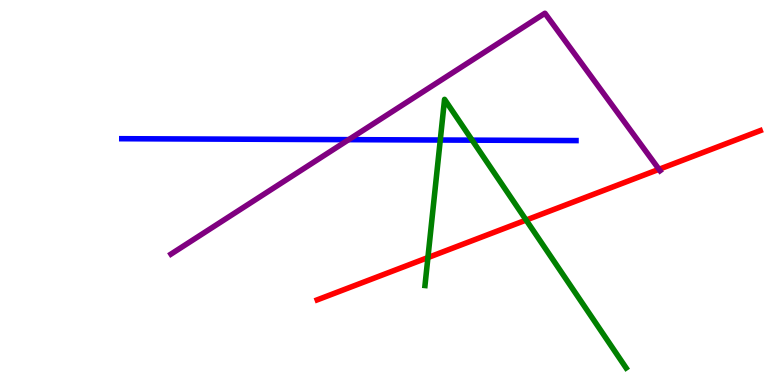[{'lines': ['blue', 'red'], 'intersections': []}, {'lines': ['green', 'red'], 'intersections': [{'x': 5.52, 'y': 3.31}, {'x': 6.79, 'y': 4.28}]}, {'lines': ['purple', 'red'], 'intersections': [{'x': 8.5, 'y': 5.6}]}, {'lines': ['blue', 'green'], 'intersections': [{'x': 5.68, 'y': 6.36}, {'x': 6.09, 'y': 6.36}]}, {'lines': ['blue', 'purple'], 'intersections': [{'x': 4.5, 'y': 6.37}]}, {'lines': ['green', 'purple'], 'intersections': []}]